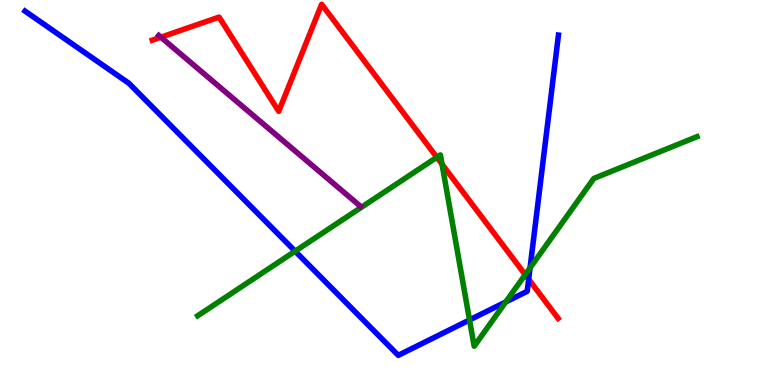[{'lines': ['blue', 'red'], 'intersections': [{'x': 6.82, 'y': 2.75}]}, {'lines': ['green', 'red'], 'intersections': [{'x': 5.64, 'y': 5.91}, {'x': 5.7, 'y': 5.73}, {'x': 6.78, 'y': 2.87}]}, {'lines': ['purple', 'red'], 'intersections': [{'x': 2.08, 'y': 9.03}]}, {'lines': ['blue', 'green'], 'intersections': [{'x': 3.81, 'y': 3.48}, {'x': 6.06, 'y': 1.69}, {'x': 6.53, 'y': 2.16}, {'x': 6.84, 'y': 3.04}]}, {'lines': ['blue', 'purple'], 'intersections': []}, {'lines': ['green', 'purple'], 'intersections': []}]